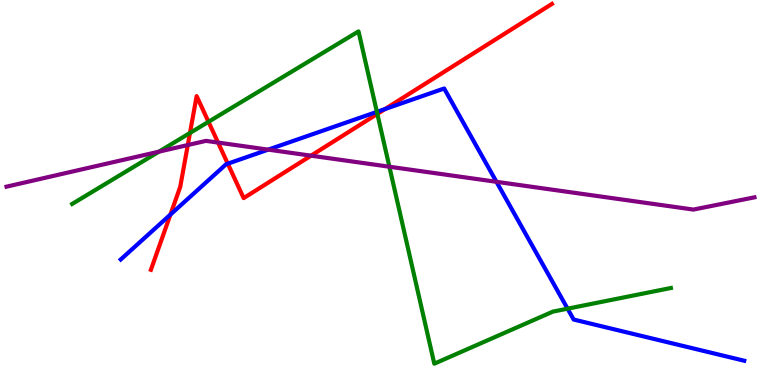[{'lines': ['blue', 'red'], 'intersections': [{'x': 2.2, 'y': 4.43}, {'x': 2.94, 'y': 5.75}, {'x': 4.97, 'y': 7.17}]}, {'lines': ['green', 'red'], 'intersections': [{'x': 2.45, 'y': 6.55}, {'x': 2.69, 'y': 6.84}, {'x': 4.87, 'y': 7.04}]}, {'lines': ['purple', 'red'], 'intersections': [{'x': 2.42, 'y': 6.23}, {'x': 2.81, 'y': 6.3}, {'x': 4.01, 'y': 5.96}]}, {'lines': ['blue', 'green'], 'intersections': [{'x': 4.86, 'y': 7.09}, {'x': 7.32, 'y': 1.98}]}, {'lines': ['blue', 'purple'], 'intersections': [{'x': 3.46, 'y': 6.11}, {'x': 6.41, 'y': 5.28}]}, {'lines': ['green', 'purple'], 'intersections': [{'x': 2.05, 'y': 6.06}, {'x': 5.02, 'y': 5.67}]}]